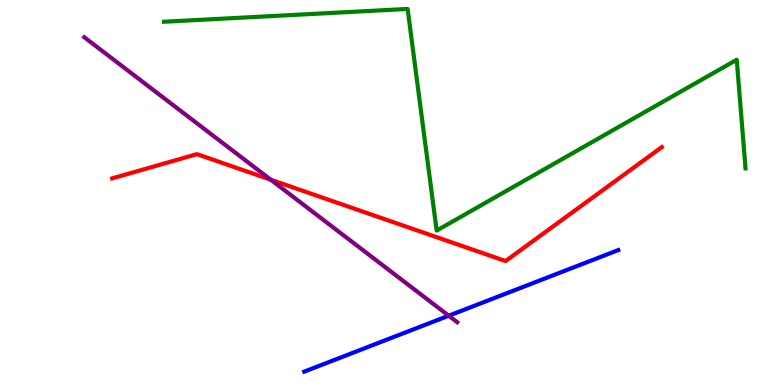[{'lines': ['blue', 'red'], 'intersections': []}, {'lines': ['green', 'red'], 'intersections': []}, {'lines': ['purple', 'red'], 'intersections': [{'x': 3.49, 'y': 5.33}]}, {'lines': ['blue', 'green'], 'intersections': []}, {'lines': ['blue', 'purple'], 'intersections': [{'x': 5.79, 'y': 1.8}]}, {'lines': ['green', 'purple'], 'intersections': []}]